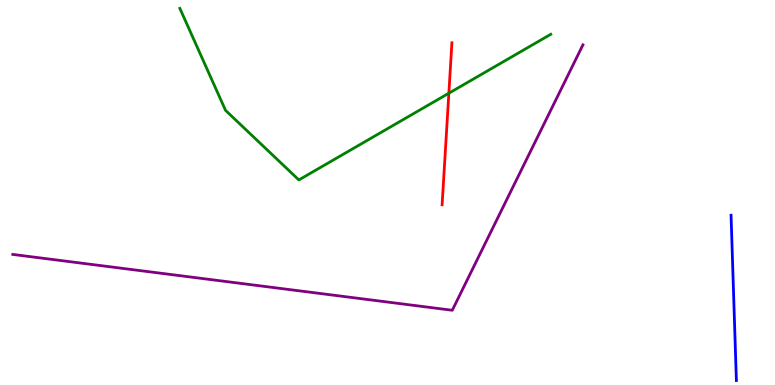[{'lines': ['blue', 'red'], 'intersections': []}, {'lines': ['green', 'red'], 'intersections': [{'x': 5.79, 'y': 7.58}]}, {'lines': ['purple', 'red'], 'intersections': []}, {'lines': ['blue', 'green'], 'intersections': []}, {'lines': ['blue', 'purple'], 'intersections': []}, {'lines': ['green', 'purple'], 'intersections': []}]